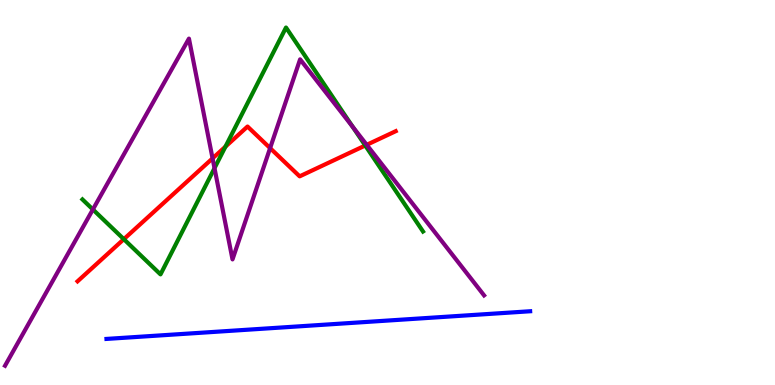[{'lines': ['blue', 'red'], 'intersections': []}, {'lines': ['green', 'red'], 'intersections': [{'x': 1.6, 'y': 3.79}, {'x': 2.91, 'y': 6.19}, {'x': 4.71, 'y': 6.22}]}, {'lines': ['purple', 'red'], 'intersections': [{'x': 2.74, 'y': 5.89}, {'x': 3.49, 'y': 6.15}, {'x': 4.73, 'y': 6.24}]}, {'lines': ['blue', 'green'], 'intersections': []}, {'lines': ['blue', 'purple'], 'intersections': []}, {'lines': ['green', 'purple'], 'intersections': [{'x': 1.2, 'y': 4.56}, {'x': 2.77, 'y': 5.63}, {'x': 4.55, 'y': 6.7}]}]